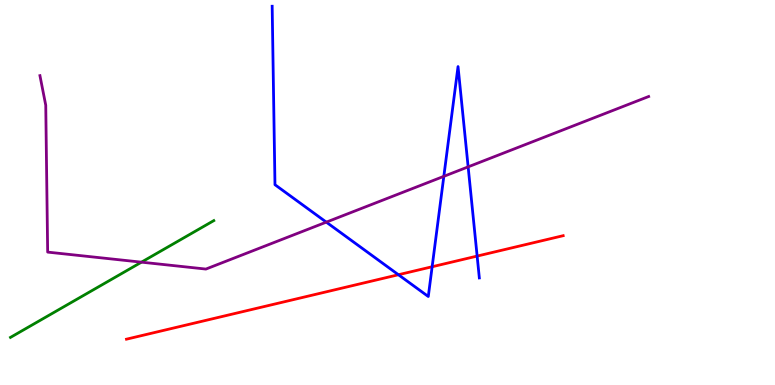[{'lines': ['blue', 'red'], 'intersections': [{'x': 5.14, 'y': 2.86}, {'x': 5.58, 'y': 3.07}, {'x': 6.16, 'y': 3.35}]}, {'lines': ['green', 'red'], 'intersections': []}, {'lines': ['purple', 'red'], 'intersections': []}, {'lines': ['blue', 'green'], 'intersections': []}, {'lines': ['blue', 'purple'], 'intersections': [{'x': 4.21, 'y': 4.23}, {'x': 5.73, 'y': 5.42}, {'x': 6.04, 'y': 5.67}]}, {'lines': ['green', 'purple'], 'intersections': [{'x': 1.83, 'y': 3.19}]}]